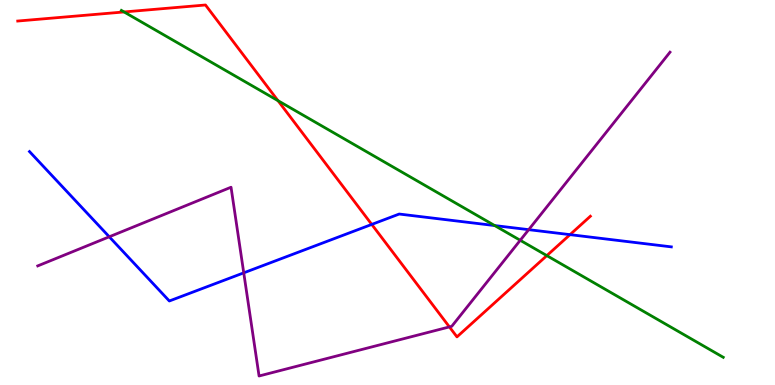[{'lines': ['blue', 'red'], 'intersections': [{'x': 4.8, 'y': 4.17}, {'x': 7.36, 'y': 3.91}]}, {'lines': ['green', 'red'], 'intersections': [{'x': 1.6, 'y': 9.69}, {'x': 3.59, 'y': 7.39}, {'x': 7.06, 'y': 3.36}]}, {'lines': ['purple', 'red'], 'intersections': [{'x': 5.8, 'y': 1.51}]}, {'lines': ['blue', 'green'], 'intersections': [{'x': 6.38, 'y': 4.14}]}, {'lines': ['blue', 'purple'], 'intersections': [{'x': 1.41, 'y': 3.85}, {'x': 3.15, 'y': 2.91}, {'x': 6.82, 'y': 4.03}]}, {'lines': ['green', 'purple'], 'intersections': [{'x': 6.71, 'y': 3.76}]}]